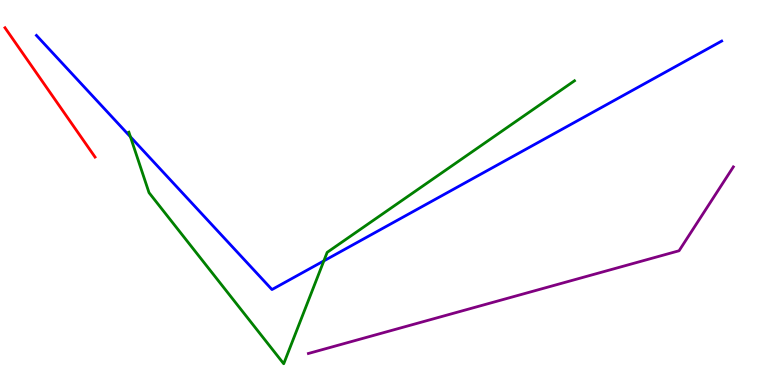[{'lines': ['blue', 'red'], 'intersections': []}, {'lines': ['green', 'red'], 'intersections': []}, {'lines': ['purple', 'red'], 'intersections': []}, {'lines': ['blue', 'green'], 'intersections': [{'x': 1.68, 'y': 6.45}, {'x': 4.18, 'y': 3.22}]}, {'lines': ['blue', 'purple'], 'intersections': []}, {'lines': ['green', 'purple'], 'intersections': []}]